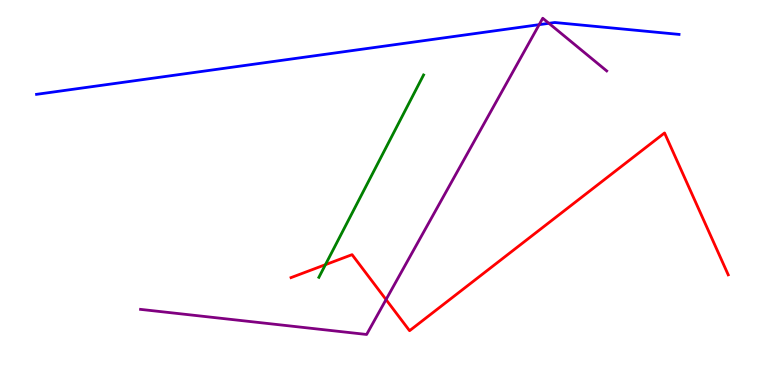[{'lines': ['blue', 'red'], 'intersections': []}, {'lines': ['green', 'red'], 'intersections': [{'x': 4.2, 'y': 3.13}]}, {'lines': ['purple', 'red'], 'intersections': [{'x': 4.98, 'y': 2.22}]}, {'lines': ['blue', 'green'], 'intersections': []}, {'lines': ['blue', 'purple'], 'intersections': [{'x': 6.96, 'y': 9.36}, {'x': 7.08, 'y': 9.39}]}, {'lines': ['green', 'purple'], 'intersections': []}]